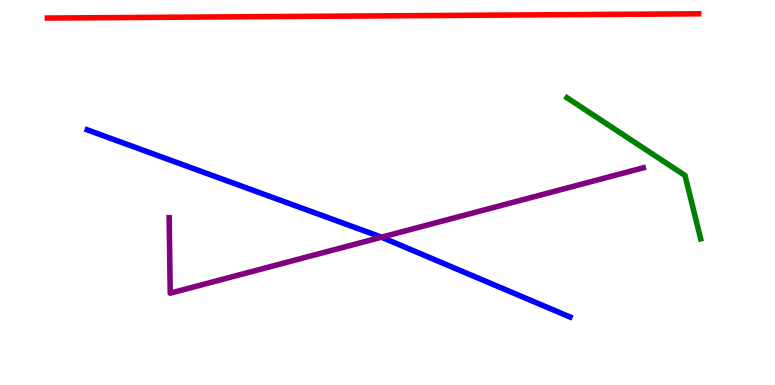[{'lines': ['blue', 'red'], 'intersections': []}, {'lines': ['green', 'red'], 'intersections': []}, {'lines': ['purple', 'red'], 'intersections': []}, {'lines': ['blue', 'green'], 'intersections': []}, {'lines': ['blue', 'purple'], 'intersections': [{'x': 4.92, 'y': 3.84}]}, {'lines': ['green', 'purple'], 'intersections': []}]